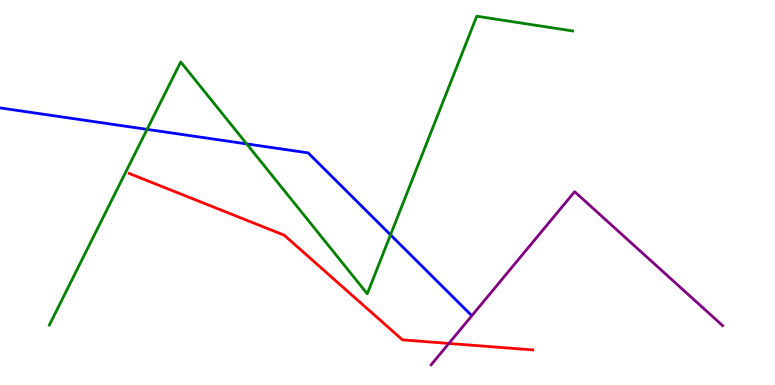[{'lines': ['blue', 'red'], 'intersections': []}, {'lines': ['green', 'red'], 'intersections': []}, {'lines': ['purple', 'red'], 'intersections': [{'x': 5.79, 'y': 1.08}]}, {'lines': ['blue', 'green'], 'intersections': [{'x': 1.9, 'y': 6.64}, {'x': 3.18, 'y': 6.26}, {'x': 5.04, 'y': 3.9}]}, {'lines': ['blue', 'purple'], 'intersections': []}, {'lines': ['green', 'purple'], 'intersections': []}]